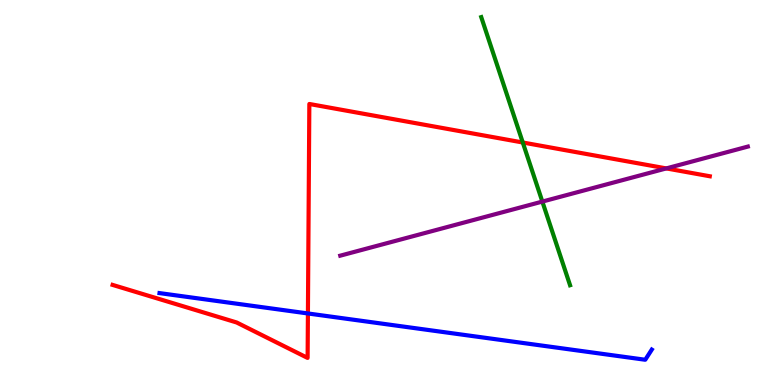[{'lines': ['blue', 'red'], 'intersections': [{'x': 3.97, 'y': 1.86}]}, {'lines': ['green', 'red'], 'intersections': [{'x': 6.75, 'y': 6.3}]}, {'lines': ['purple', 'red'], 'intersections': [{'x': 8.6, 'y': 5.63}]}, {'lines': ['blue', 'green'], 'intersections': []}, {'lines': ['blue', 'purple'], 'intersections': []}, {'lines': ['green', 'purple'], 'intersections': [{'x': 7.0, 'y': 4.76}]}]